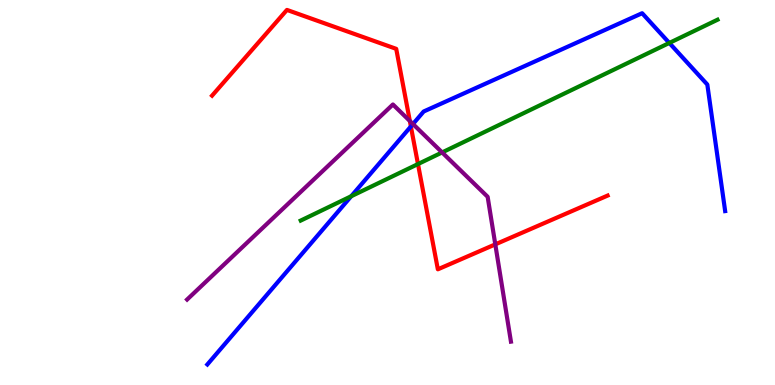[{'lines': ['blue', 'red'], 'intersections': [{'x': 5.3, 'y': 6.72}]}, {'lines': ['green', 'red'], 'intersections': [{'x': 5.39, 'y': 5.74}]}, {'lines': ['purple', 'red'], 'intersections': [{'x': 5.29, 'y': 6.86}, {'x': 6.39, 'y': 3.65}]}, {'lines': ['blue', 'green'], 'intersections': [{'x': 4.53, 'y': 4.9}, {'x': 8.64, 'y': 8.88}]}, {'lines': ['blue', 'purple'], 'intersections': [{'x': 5.33, 'y': 6.78}]}, {'lines': ['green', 'purple'], 'intersections': [{'x': 5.7, 'y': 6.04}]}]